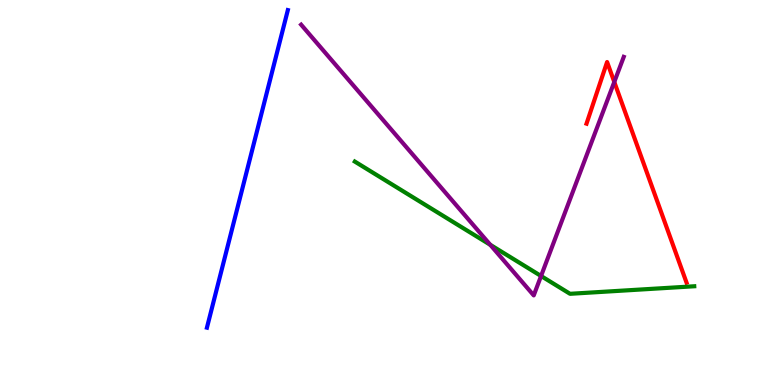[{'lines': ['blue', 'red'], 'intersections': []}, {'lines': ['green', 'red'], 'intersections': []}, {'lines': ['purple', 'red'], 'intersections': [{'x': 7.93, 'y': 7.87}]}, {'lines': ['blue', 'green'], 'intersections': []}, {'lines': ['blue', 'purple'], 'intersections': []}, {'lines': ['green', 'purple'], 'intersections': [{'x': 6.33, 'y': 3.64}, {'x': 6.98, 'y': 2.83}]}]